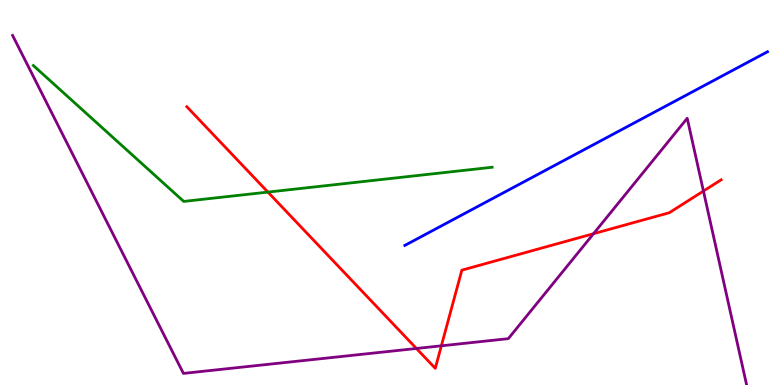[{'lines': ['blue', 'red'], 'intersections': []}, {'lines': ['green', 'red'], 'intersections': [{'x': 3.46, 'y': 5.01}]}, {'lines': ['purple', 'red'], 'intersections': [{'x': 5.37, 'y': 0.949}, {'x': 5.7, 'y': 1.02}, {'x': 7.66, 'y': 3.93}, {'x': 9.08, 'y': 5.04}]}, {'lines': ['blue', 'green'], 'intersections': []}, {'lines': ['blue', 'purple'], 'intersections': []}, {'lines': ['green', 'purple'], 'intersections': []}]